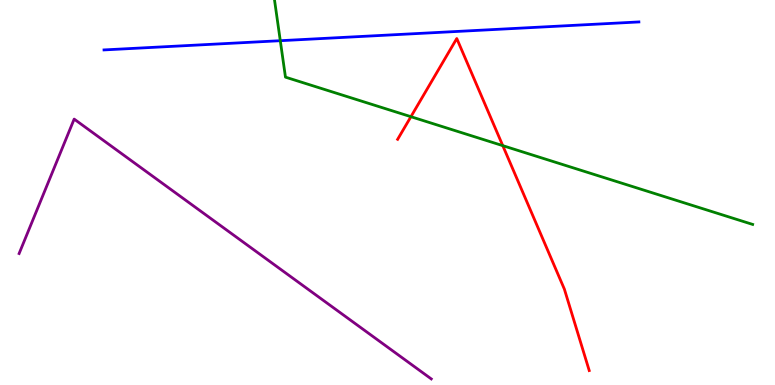[{'lines': ['blue', 'red'], 'intersections': []}, {'lines': ['green', 'red'], 'intersections': [{'x': 5.3, 'y': 6.97}, {'x': 6.49, 'y': 6.22}]}, {'lines': ['purple', 'red'], 'intersections': []}, {'lines': ['blue', 'green'], 'intersections': [{'x': 3.62, 'y': 8.94}]}, {'lines': ['blue', 'purple'], 'intersections': []}, {'lines': ['green', 'purple'], 'intersections': []}]